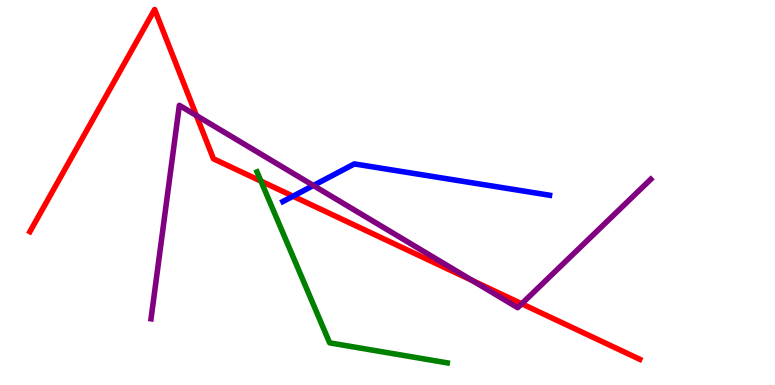[{'lines': ['blue', 'red'], 'intersections': [{'x': 3.78, 'y': 4.9}]}, {'lines': ['green', 'red'], 'intersections': [{'x': 3.37, 'y': 5.3}]}, {'lines': ['purple', 'red'], 'intersections': [{'x': 2.53, 'y': 7.0}, {'x': 6.09, 'y': 2.71}, {'x': 6.73, 'y': 2.11}]}, {'lines': ['blue', 'green'], 'intersections': []}, {'lines': ['blue', 'purple'], 'intersections': [{'x': 4.04, 'y': 5.18}]}, {'lines': ['green', 'purple'], 'intersections': []}]